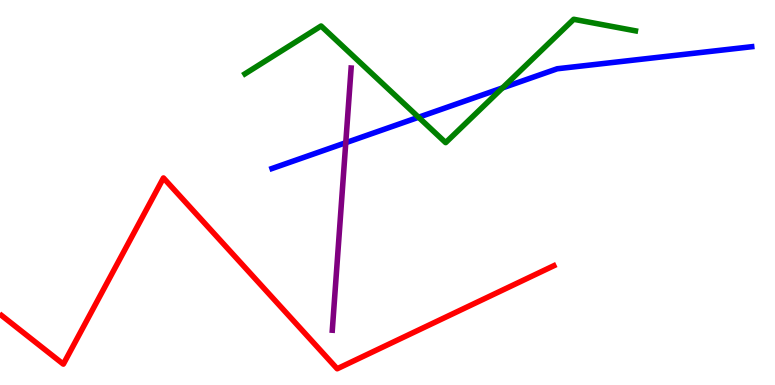[{'lines': ['blue', 'red'], 'intersections': []}, {'lines': ['green', 'red'], 'intersections': []}, {'lines': ['purple', 'red'], 'intersections': []}, {'lines': ['blue', 'green'], 'intersections': [{'x': 5.4, 'y': 6.95}, {'x': 6.48, 'y': 7.72}]}, {'lines': ['blue', 'purple'], 'intersections': [{'x': 4.46, 'y': 6.29}]}, {'lines': ['green', 'purple'], 'intersections': []}]